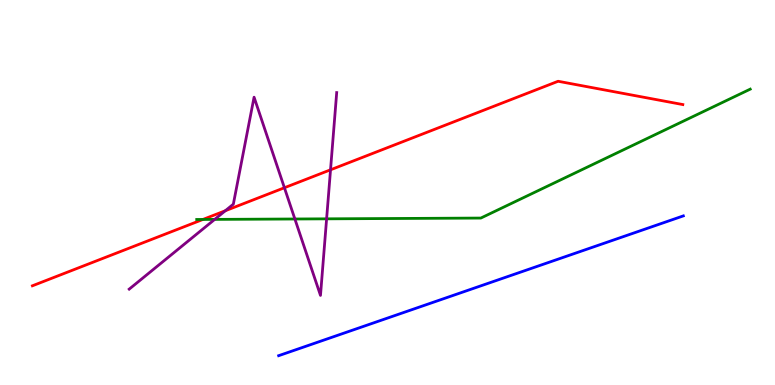[{'lines': ['blue', 'red'], 'intersections': []}, {'lines': ['green', 'red'], 'intersections': [{'x': 2.62, 'y': 4.3}]}, {'lines': ['purple', 'red'], 'intersections': [{'x': 2.91, 'y': 4.53}, {'x': 3.67, 'y': 5.12}, {'x': 4.26, 'y': 5.59}]}, {'lines': ['blue', 'green'], 'intersections': []}, {'lines': ['blue', 'purple'], 'intersections': []}, {'lines': ['green', 'purple'], 'intersections': [{'x': 2.77, 'y': 4.3}, {'x': 3.8, 'y': 4.31}, {'x': 4.21, 'y': 4.32}]}]